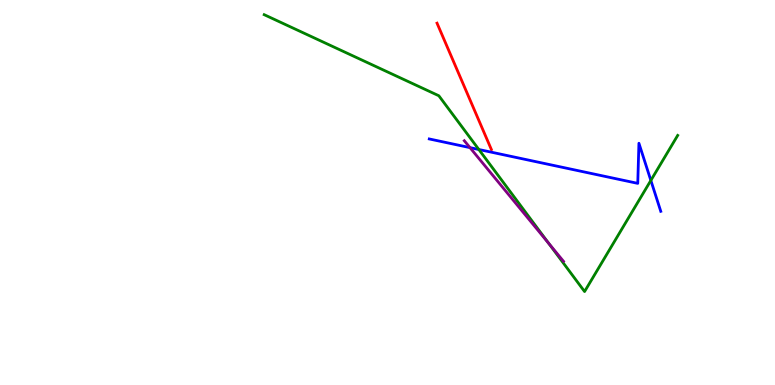[{'lines': ['blue', 'red'], 'intersections': []}, {'lines': ['green', 'red'], 'intersections': []}, {'lines': ['purple', 'red'], 'intersections': []}, {'lines': ['blue', 'green'], 'intersections': [{'x': 6.18, 'y': 6.12}, {'x': 8.4, 'y': 5.31}]}, {'lines': ['blue', 'purple'], 'intersections': [{'x': 6.06, 'y': 6.17}]}, {'lines': ['green', 'purple'], 'intersections': [{'x': 7.08, 'y': 3.68}]}]